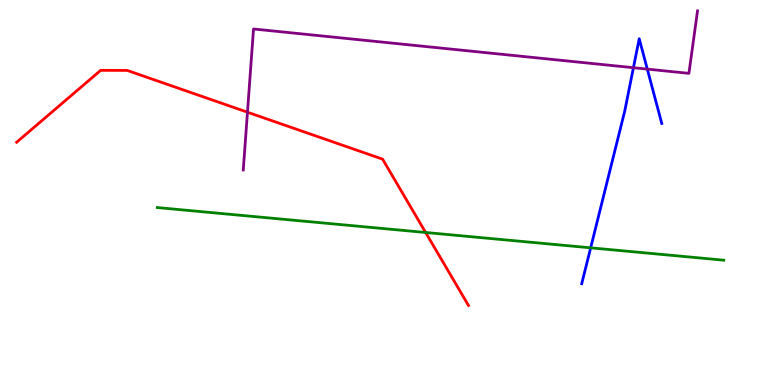[{'lines': ['blue', 'red'], 'intersections': []}, {'lines': ['green', 'red'], 'intersections': [{'x': 5.49, 'y': 3.96}]}, {'lines': ['purple', 'red'], 'intersections': [{'x': 3.19, 'y': 7.09}]}, {'lines': ['blue', 'green'], 'intersections': [{'x': 7.62, 'y': 3.56}]}, {'lines': ['blue', 'purple'], 'intersections': [{'x': 8.17, 'y': 8.24}, {'x': 8.35, 'y': 8.2}]}, {'lines': ['green', 'purple'], 'intersections': []}]